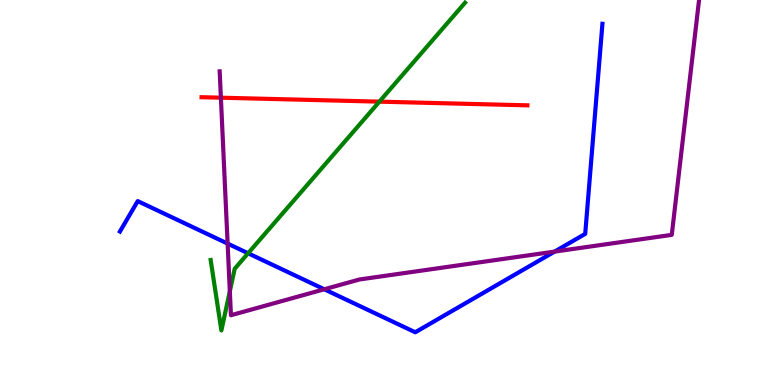[{'lines': ['blue', 'red'], 'intersections': []}, {'lines': ['green', 'red'], 'intersections': [{'x': 4.9, 'y': 7.36}]}, {'lines': ['purple', 'red'], 'intersections': [{'x': 2.85, 'y': 7.46}]}, {'lines': ['blue', 'green'], 'intersections': [{'x': 3.2, 'y': 3.42}]}, {'lines': ['blue', 'purple'], 'intersections': [{'x': 2.94, 'y': 3.67}, {'x': 4.18, 'y': 2.49}, {'x': 7.16, 'y': 3.46}]}, {'lines': ['green', 'purple'], 'intersections': [{'x': 2.97, 'y': 2.43}]}]